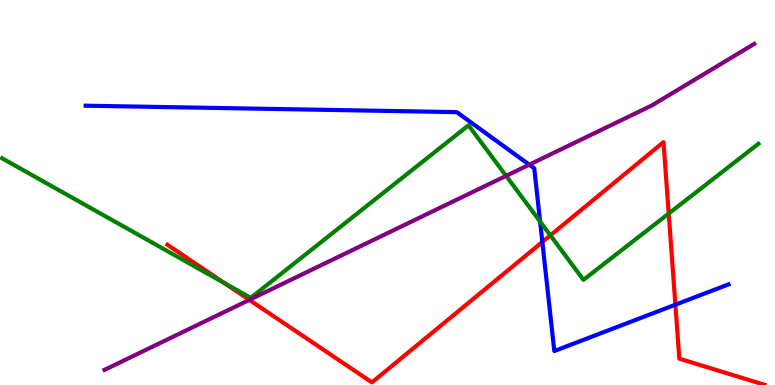[{'lines': ['blue', 'red'], 'intersections': [{'x': 7.0, 'y': 3.71}, {'x': 8.71, 'y': 2.09}]}, {'lines': ['green', 'red'], 'intersections': [{'x': 2.9, 'y': 2.65}, {'x': 7.1, 'y': 3.89}, {'x': 8.63, 'y': 4.45}]}, {'lines': ['purple', 'red'], 'intersections': [{'x': 3.22, 'y': 2.21}]}, {'lines': ['blue', 'green'], 'intersections': [{'x': 6.97, 'y': 4.25}]}, {'lines': ['blue', 'purple'], 'intersections': [{'x': 6.83, 'y': 5.72}]}, {'lines': ['green', 'purple'], 'intersections': [{'x': 6.53, 'y': 5.43}]}]